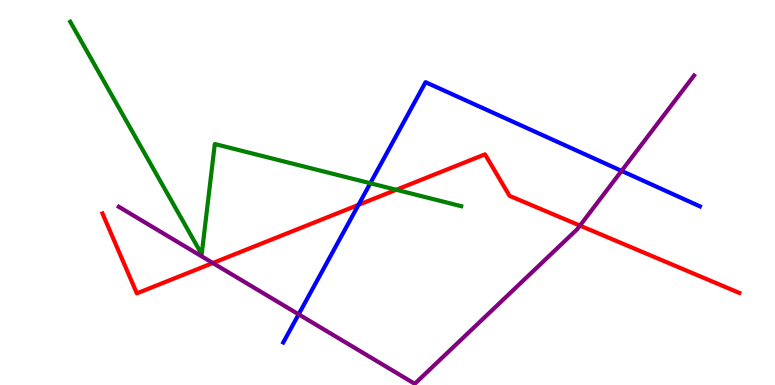[{'lines': ['blue', 'red'], 'intersections': [{'x': 4.63, 'y': 4.68}]}, {'lines': ['green', 'red'], 'intersections': [{'x': 5.11, 'y': 5.07}]}, {'lines': ['purple', 'red'], 'intersections': [{'x': 2.75, 'y': 3.17}, {'x': 7.48, 'y': 4.14}]}, {'lines': ['blue', 'green'], 'intersections': [{'x': 4.78, 'y': 5.24}]}, {'lines': ['blue', 'purple'], 'intersections': [{'x': 3.85, 'y': 1.84}, {'x': 8.02, 'y': 5.56}]}, {'lines': ['green', 'purple'], 'intersections': []}]